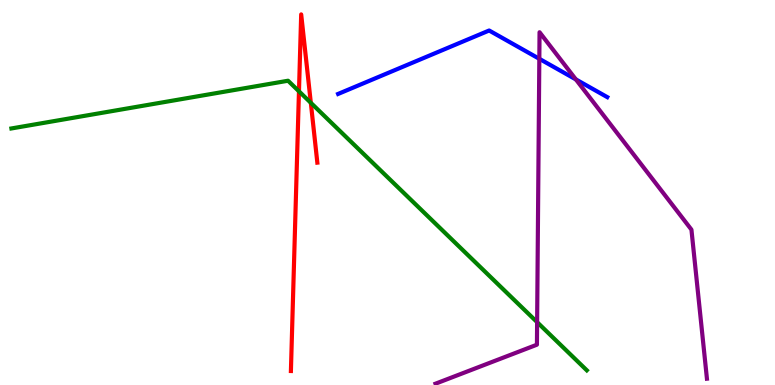[{'lines': ['blue', 'red'], 'intersections': []}, {'lines': ['green', 'red'], 'intersections': [{'x': 3.86, 'y': 7.63}, {'x': 4.01, 'y': 7.33}]}, {'lines': ['purple', 'red'], 'intersections': []}, {'lines': ['blue', 'green'], 'intersections': []}, {'lines': ['blue', 'purple'], 'intersections': [{'x': 6.96, 'y': 8.47}, {'x': 7.43, 'y': 7.94}]}, {'lines': ['green', 'purple'], 'intersections': [{'x': 6.93, 'y': 1.63}]}]